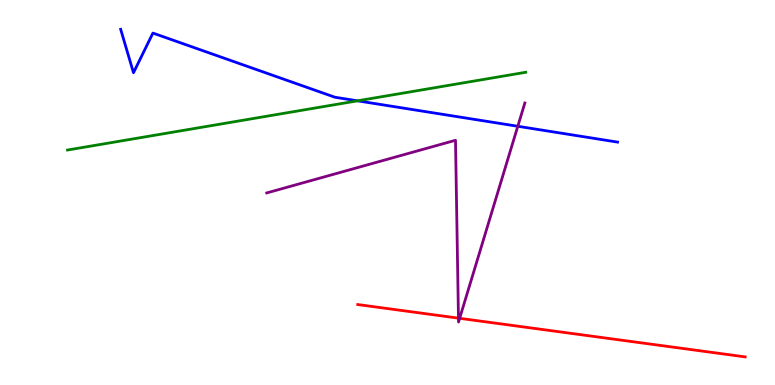[{'lines': ['blue', 'red'], 'intersections': []}, {'lines': ['green', 'red'], 'intersections': []}, {'lines': ['purple', 'red'], 'intersections': [{'x': 5.92, 'y': 1.74}, {'x': 5.93, 'y': 1.73}]}, {'lines': ['blue', 'green'], 'intersections': [{'x': 4.61, 'y': 7.38}]}, {'lines': ['blue', 'purple'], 'intersections': [{'x': 6.68, 'y': 6.72}]}, {'lines': ['green', 'purple'], 'intersections': []}]